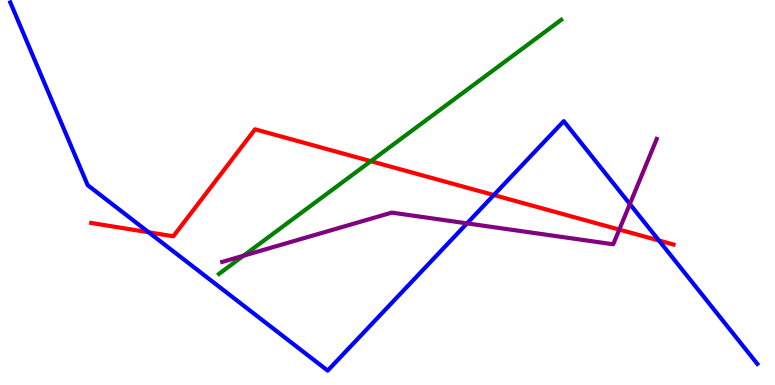[{'lines': ['blue', 'red'], 'intersections': [{'x': 1.92, 'y': 3.97}, {'x': 6.37, 'y': 4.93}, {'x': 8.5, 'y': 3.75}]}, {'lines': ['green', 'red'], 'intersections': [{'x': 4.78, 'y': 5.81}]}, {'lines': ['purple', 'red'], 'intersections': [{'x': 7.99, 'y': 4.04}]}, {'lines': ['blue', 'green'], 'intersections': []}, {'lines': ['blue', 'purple'], 'intersections': [{'x': 6.03, 'y': 4.2}, {'x': 8.13, 'y': 4.7}]}, {'lines': ['green', 'purple'], 'intersections': [{'x': 3.14, 'y': 3.36}]}]